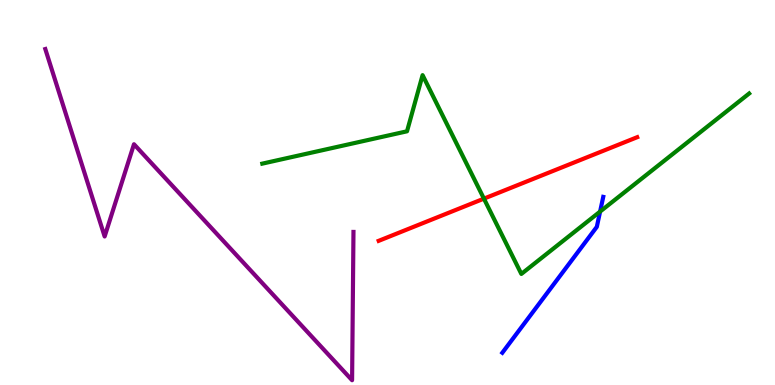[{'lines': ['blue', 'red'], 'intersections': []}, {'lines': ['green', 'red'], 'intersections': [{'x': 6.24, 'y': 4.84}]}, {'lines': ['purple', 'red'], 'intersections': []}, {'lines': ['blue', 'green'], 'intersections': [{'x': 7.74, 'y': 4.5}]}, {'lines': ['blue', 'purple'], 'intersections': []}, {'lines': ['green', 'purple'], 'intersections': []}]